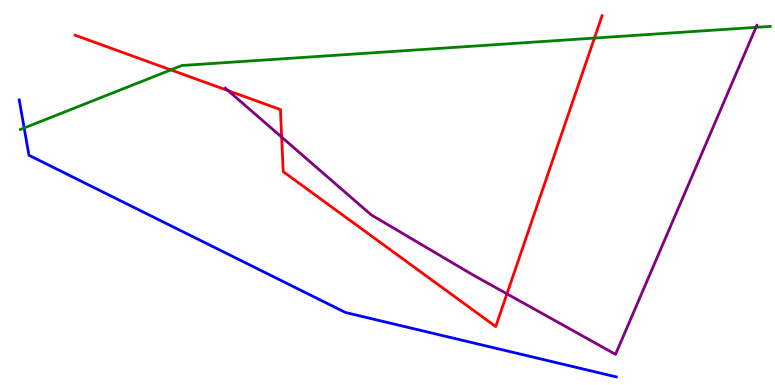[{'lines': ['blue', 'red'], 'intersections': []}, {'lines': ['green', 'red'], 'intersections': [{'x': 2.2, 'y': 8.18}, {'x': 7.67, 'y': 9.01}]}, {'lines': ['purple', 'red'], 'intersections': [{'x': 2.94, 'y': 7.65}, {'x': 3.63, 'y': 6.44}, {'x': 6.54, 'y': 2.37}]}, {'lines': ['blue', 'green'], 'intersections': [{'x': 0.312, 'y': 6.68}]}, {'lines': ['blue', 'purple'], 'intersections': []}, {'lines': ['green', 'purple'], 'intersections': [{'x': 9.75, 'y': 9.29}]}]